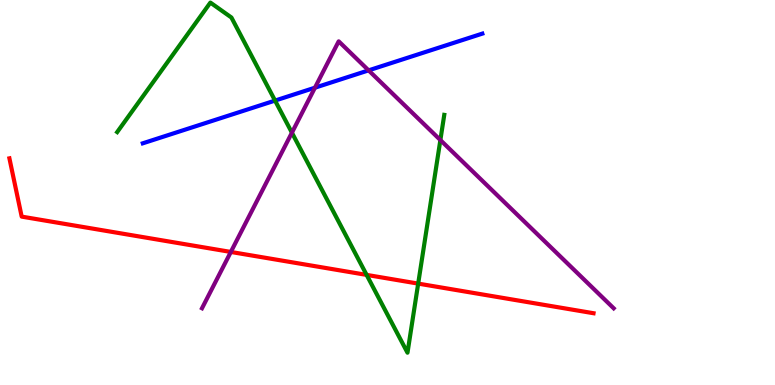[{'lines': ['blue', 'red'], 'intersections': []}, {'lines': ['green', 'red'], 'intersections': [{'x': 4.73, 'y': 2.86}, {'x': 5.4, 'y': 2.63}]}, {'lines': ['purple', 'red'], 'intersections': [{'x': 2.98, 'y': 3.46}]}, {'lines': ['blue', 'green'], 'intersections': [{'x': 3.55, 'y': 7.39}]}, {'lines': ['blue', 'purple'], 'intersections': [{'x': 4.06, 'y': 7.72}, {'x': 4.76, 'y': 8.17}]}, {'lines': ['green', 'purple'], 'intersections': [{'x': 3.77, 'y': 6.55}, {'x': 5.68, 'y': 6.36}]}]